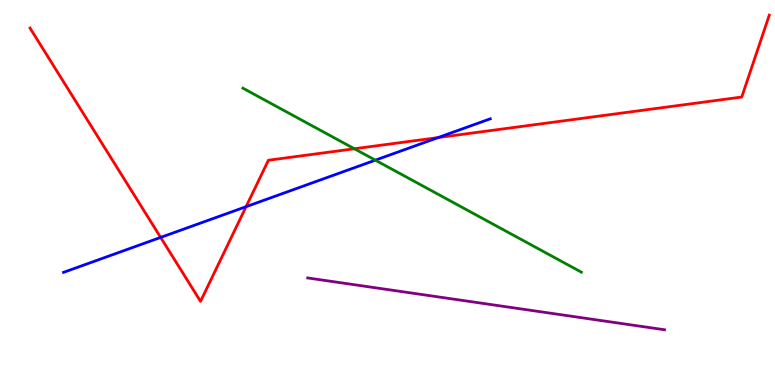[{'lines': ['blue', 'red'], 'intersections': [{'x': 2.07, 'y': 3.83}, {'x': 3.18, 'y': 4.63}, {'x': 5.65, 'y': 6.43}]}, {'lines': ['green', 'red'], 'intersections': [{'x': 4.57, 'y': 6.14}]}, {'lines': ['purple', 'red'], 'intersections': []}, {'lines': ['blue', 'green'], 'intersections': [{'x': 4.84, 'y': 5.84}]}, {'lines': ['blue', 'purple'], 'intersections': []}, {'lines': ['green', 'purple'], 'intersections': []}]